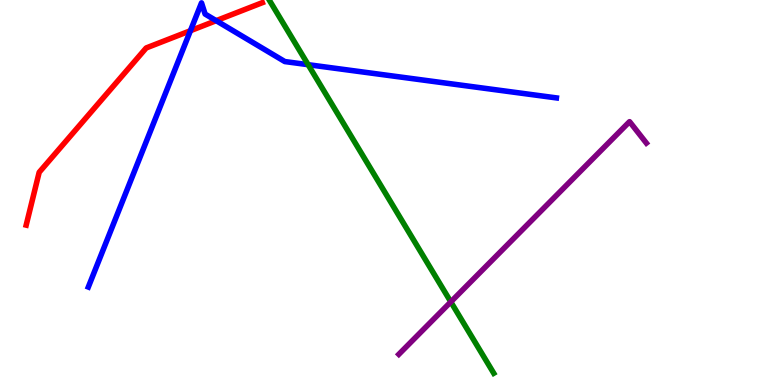[{'lines': ['blue', 'red'], 'intersections': [{'x': 2.46, 'y': 9.2}, {'x': 2.79, 'y': 9.46}]}, {'lines': ['green', 'red'], 'intersections': []}, {'lines': ['purple', 'red'], 'intersections': []}, {'lines': ['blue', 'green'], 'intersections': [{'x': 3.98, 'y': 8.32}]}, {'lines': ['blue', 'purple'], 'intersections': []}, {'lines': ['green', 'purple'], 'intersections': [{'x': 5.82, 'y': 2.16}]}]